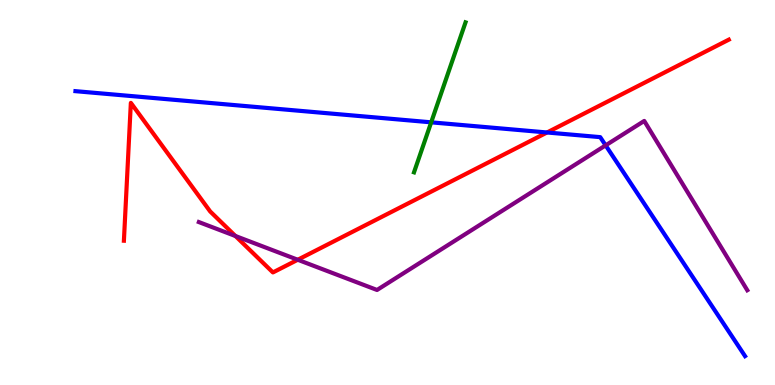[{'lines': ['blue', 'red'], 'intersections': [{'x': 7.06, 'y': 6.56}]}, {'lines': ['green', 'red'], 'intersections': []}, {'lines': ['purple', 'red'], 'intersections': [{'x': 3.04, 'y': 3.87}, {'x': 3.84, 'y': 3.25}]}, {'lines': ['blue', 'green'], 'intersections': [{'x': 5.56, 'y': 6.82}]}, {'lines': ['blue', 'purple'], 'intersections': [{'x': 7.81, 'y': 6.22}]}, {'lines': ['green', 'purple'], 'intersections': []}]